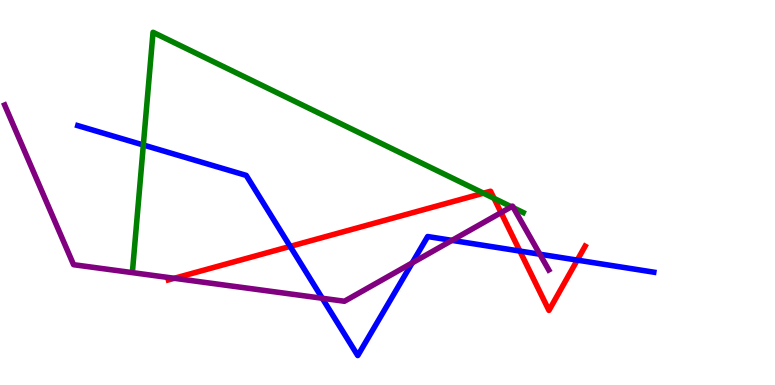[{'lines': ['blue', 'red'], 'intersections': [{'x': 3.74, 'y': 3.6}, {'x': 6.71, 'y': 3.48}, {'x': 7.45, 'y': 3.24}]}, {'lines': ['green', 'red'], 'intersections': [{'x': 6.24, 'y': 4.98}, {'x': 6.37, 'y': 4.85}]}, {'lines': ['purple', 'red'], 'intersections': [{'x': 2.25, 'y': 2.77}, {'x': 6.46, 'y': 4.48}]}, {'lines': ['blue', 'green'], 'intersections': [{'x': 1.85, 'y': 6.23}]}, {'lines': ['blue', 'purple'], 'intersections': [{'x': 4.16, 'y': 2.25}, {'x': 5.32, 'y': 3.17}, {'x': 5.83, 'y': 3.76}, {'x': 6.97, 'y': 3.4}]}, {'lines': ['green', 'purple'], 'intersections': [{'x': 6.6, 'y': 4.63}, {'x': 6.63, 'y': 4.6}]}]